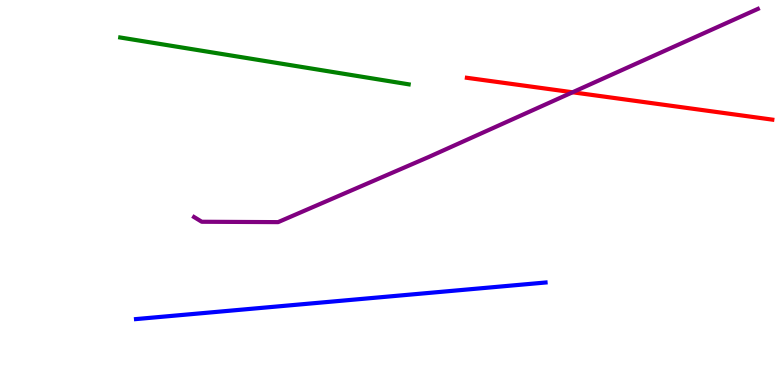[{'lines': ['blue', 'red'], 'intersections': []}, {'lines': ['green', 'red'], 'intersections': []}, {'lines': ['purple', 'red'], 'intersections': [{'x': 7.39, 'y': 7.6}]}, {'lines': ['blue', 'green'], 'intersections': []}, {'lines': ['blue', 'purple'], 'intersections': []}, {'lines': ['green', 'purple'], 'intersections': []}]